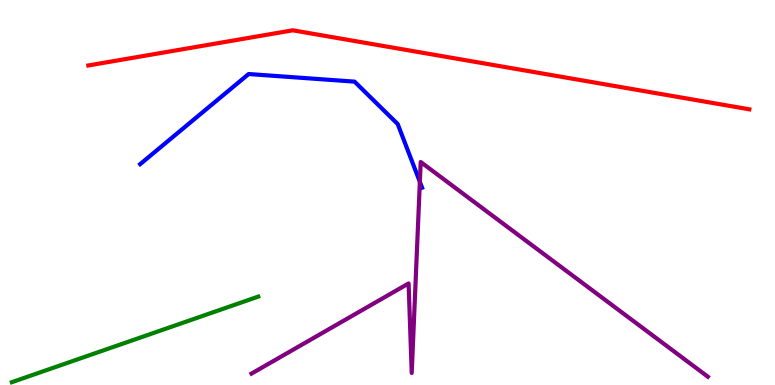[{'lines': ['blue', 'red'], 'intersections': []}, {'lines': ['green', 'red'], 'intersections': []}, {'lines': ['purple', 'red'], 'intersections': []}, {'lines': ['blue', 'green'], 'intersections': []}, {'lines': ['blue', 'purple'], 'intersections': [{'x': 5.42, 'y': 5.28}]}, {'lines': ['green', 'purple'], 'intersections': []}]